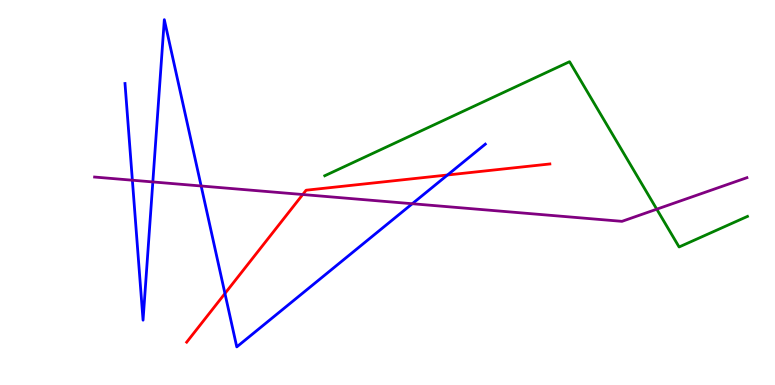[{'lines': ['blue', 'red'], 'intersections': [{'x': 2.9, 'y': 2.38}, {'x': 5.77, 'y': 5.45}]}, {'lines': ['green', 'red'], 'intersections': []}, {'lines': ['purple', 'red'], 'intersections': [{'x': 3.91, 'y': 4.95}]}, {'lines': ['blue', 'green'], 'intersections': []}, {'lines': ['blue', 'purple'], 'intersections': [{'x': 1.71, 'y': 5.32}, {'x': 1.97, 'y': 5.27}, {'x': 2.6, 'y': 5.17}, {'x': 5.32, 'y': 4.71}]}, {'lines': ['green', 'purple'], 'intersections': [{'x': 8.47, 'y': 4.57}]}]